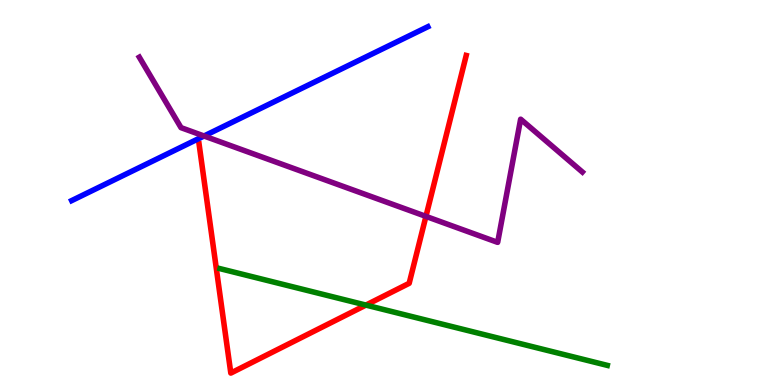[{'lines': ['blue', 'red'], 'intersections': []}, {'lines': ['green', 'red'], 'intersections': [{'x': 4.72, 'y': 2.08}]}, {'lines': ['purple', 'red'], 'intersections': [{'x': 5.5, 'y': 4.38}]}, {'lines': ['blue', 'green'], 'intersections': []}, {'lines': ['blue', 'purple'], 'intersections': [{'x': 2.63, 'y': 6.47}]}, {'lines': ['green', 'purple'], 'intersections': []}]